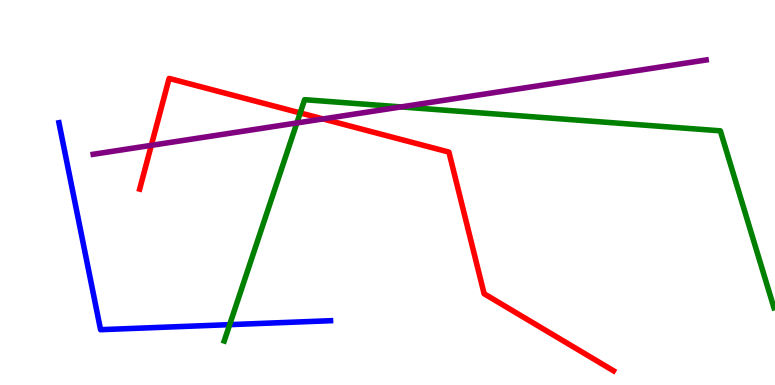[{'lines': ['blue', 'red'], 'intersections': []}, {'lines': ['green', 'red'], 'intersections': [{'x': 3.87, 'y': 7.07}]}, {'lines': ['purple', 'red'], 'intersections': [{'x': 1.95, 'y': 6.22}, {'x': 4.17, 'y': 6.91}]}, {'lines': ['blue', 'green'], 'intersections': [{'x': 2.96, 'y': 1.57}]}, {'lines': ['blue', 'purple'], 'intersections': []}, {'lines': ['green', 'purple'], 'intersections': [{'x': 3.83, 'y': 6.81}, {'x': 5.18, 'y': 7.22}]}]